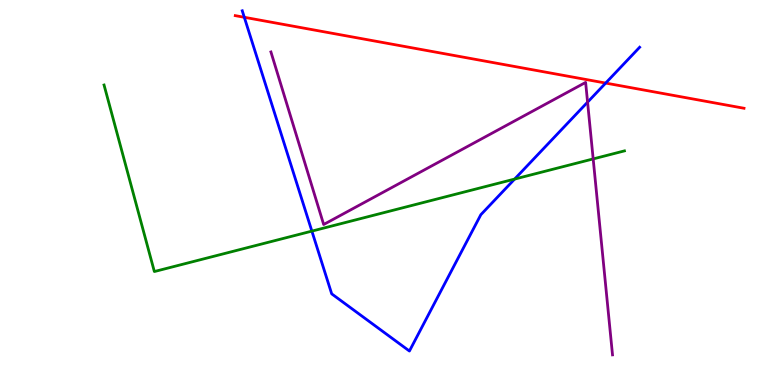[{'lines': ['blue', 'red'], 'intersections': [{'x': 3.15, 'y': 9.55}, {'x': 7.82, 'y': 7.84}]}, {'lines': ['green', 'red'], 'intersections': []}, {'lines': ['purple', 'red'], 'intersections': []}, {'lines': ['blue', 'green'], 'intersections': [{'x': 4.02, 'y': 4.0}, {'x': 6.64, 'y': 5.35}]}, {'lines': ['blue', 'purple'], 'intersections': [{'x': 7.58, 'y': 7.35}]}, {'lines': ['green', 'purple'], 'intersections': [{'x': 7.65, 'y': 5.87}]}]